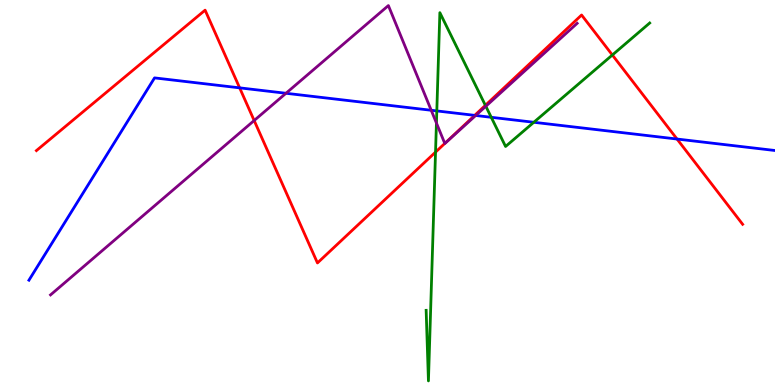[{'lines': ['blue', 'red'], 'intersections': [{'x': 3.09, 'y': 7.72}, {'x': 6.13, 'y': 7.0}, {'x': 8.74, 'y': 6.39}]}, {'lines': ['green', 'red'], 'intersections': [{'x': 5.62, 'y': 6.05}, {'x': 6.26, 'y': 7.26}, {'x': 7.9, 'y': 8.57}]}, {'lines': ['purple', 'red'], 'intersections': [{'x': 3.28, 'y': 6.87}, {'x': 5.74, 'y': 6.27}]}, {'lines': ['blue', 'green'], 'intersections': [{'x': 5.64, 'y': 7.12}, {'x': 6.34, 'y': 6.95}, {'x': 6.89, 'y': 6.82}]}, {'lines': ['blue', 'purple'], 'intersections': [{'x': 3.69, 'y': 7.58}, {'x': 5.56, 'y': 7.14}, {'x': 6.14, 'y': 7.0}]}, {'lines': ['green', 'purple'], 'intersections': [{'x': 5.63, 'y': 6.8}, {'x': 6.27, 'y': 7.24}]}]